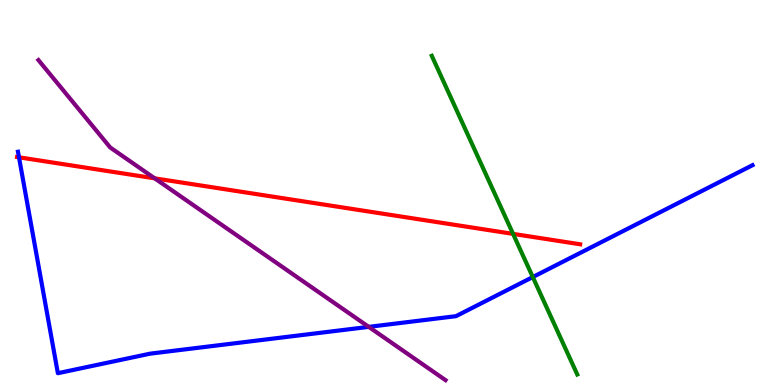[{'lines': ['blue', 'red'], 'intersections': [{'x': 0.245, 'y': 5.91}]}, {'lines': ['green', 'red'], 'intersections': [{'x': 6.62, 'y': 3.93}]}, {'lines': ['purple', 'red'], 'intersections': [{'x': 2.0, 'y': 5.37}]}, {'lines': ['blue', 'green'], 'intersections': [{'x': 6.87, 'y': 2.8}]}, {'lines': ['blue', 'purple'], 'intersections': [{'x': 4.76, 'y': 1.51}]}, {'lines': ['green', 'purple'], 'intersections': []}]